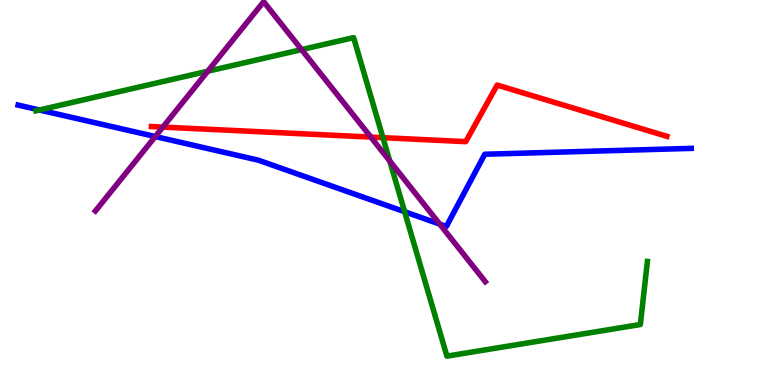[{'lines': ['blue', 'red'], 'intersections': []}, {'lines': ['green', 'red'], 'intersections': [{'x': 4.94, 'y': 6.42}]}, {'lines': ['purple', 'red'], 'intersections': [{'x': 2.1, 'y': 6.7}, {'x': 4.78, 'y': 6.44}]}, {'lines': ['blue', 'green'], 'intersections': [{'x': 0.509, 'y': 7.14}, {'x': 5.22, 'y': 4.5}]}, {'lines': ['blue', 'purple'], 'intersections': [{'x': 2.0, 'y': 6.45}, {'x': 5.67, 'y': 4.18}]}, {'lines': ['green', 'purple'], 'intersections': [{'x': 2.68, 'y': 8.15}, {'x': 3.89, 'y': 8.71}, {'x': 5.03, 'y': 5.82}]}]